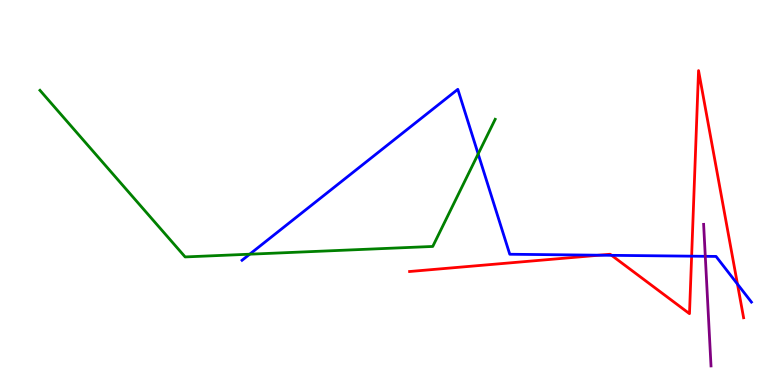[{'lines': ['blue', 'red'], 'intersections': [{'x': 7.73, 'y': 3.37}, {'x': 7.89, 'y': 3.37}, {'x': 8.92, 'y': 3.35}, {'x': 9.52, 'y': 2.62}]}, {'lines': ['green', 'red'], 'intersections': []}, {'lines': ['purple', 'red'], 'intersections': []}, {'lines': ['blue', 'green'], 'intersections': [{'x': 3.22, 'y': 3.4}, {'x': 6.17, 'y': 6.0}]}, {'lines': ['blue', 'purple'], 'intersections': [{'x': 9.1, 'y': 3.34}]}, {'lines': ['green', 'purple'], 'intersections': []}]